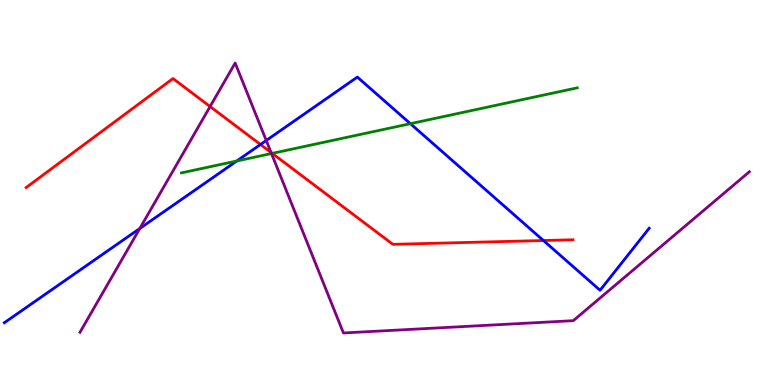[{'lines': ['blue', 'red'], 'intersections': [{'x': 3.36, 'y': 6.25}, {'x': 7.01, 'y': 3.75}]}, {'lines': ['green', 'red'], 'intersections': [{'x': 3.51, 'y': 6.02}]}, {'lines': ['purple', 'red'], 'intersections': [{'x': 2.71, 'y': 7.23}, {'x': 3.5, 'y': 6.04}]}, {'lines': ['blue', 'green'], 'intersections': [{'x': 3.06, 'y': 5.82}, {'x': 5.3, 'y': 6.79}]}, {'lines': ['blue', 'purple'], 'intersections': [{'x': 1.8, 'y': 4.07}, {'x': 3.44, 'y': 6.35}]}, {'lines': ['green', 'purple'], 'intersections': [{'x': 3.5, 'y': 6.01}]}]